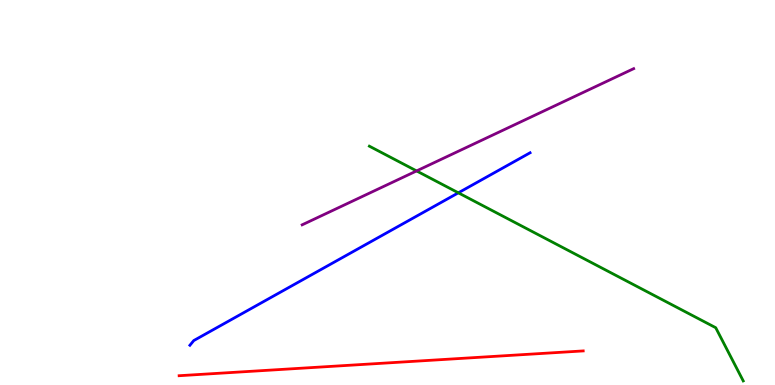[{'lines': ['blue', 'red'], 'intersections': []}, {'lines': ['green', 'red'], 'intersections': []}, {'lines': ['purple', 'red'], 'intersections': []}, {'lines': ['blue', 'green'], 'intersections': [{'x': 5.91, 'y': 4.99}]}, {'lines': ['blue', 'purple'], 'intersections': []}, {'lines': ['green', 'purple'], 'intersections': [{'x': 5.38, 'y': 5.56}]}]